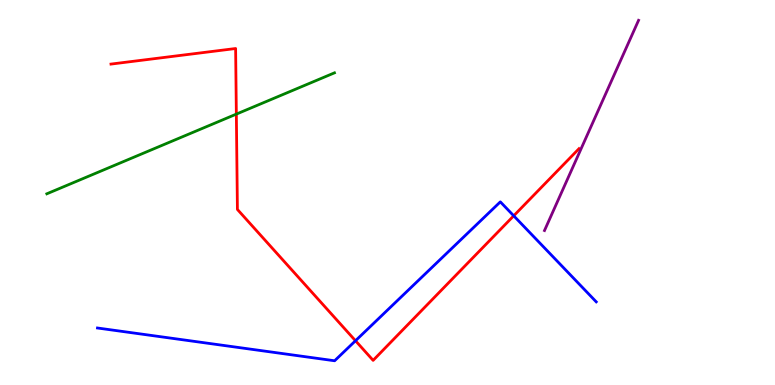[{'lines': ['blue', 'red'], 'intersections': [{'x': 4.59, 'y': 1.15}, {'x': 6.63, 'y': 4.39}]}, {'lines': ['green', 'red'], 'intersections': [{'x': 3.05, 'y': 7.04}]}, {'lines': ['purple', 'red'], 'intersections': []}, {'lines': ['blue', 'green'], 'intersections': []}, {'lines': ['blue', 'purple'], 'intersections': []}, {'lines': ['green', 'purple'], 'intersections': []}]